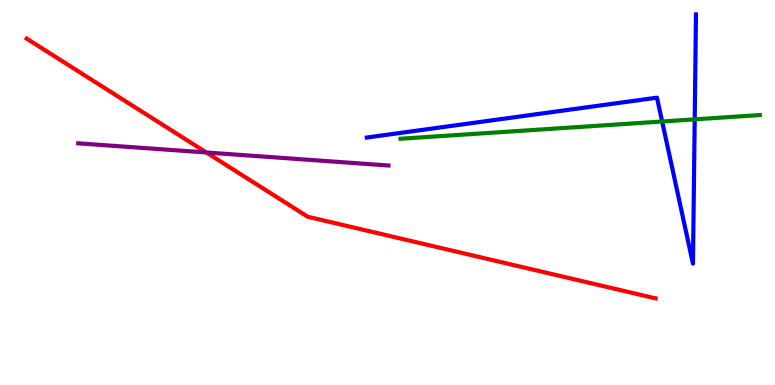[{'lines': ['blue', 'red'], 'intersections': []}, {'lines': ['green', 'red'], 'intersections': []}, {'lines': ['purple', 'red'], 'intersections': [{'x': 2.66, 'y': 6.04}]}, {'lines': ['blue', 'green'], 'intersections': [{'x': 8.54, 'y': 6.84}, {'x': 8.96, 'y': 6.9}]}, {'lines': ['blue', 'purple'], 'intersections': []}, {'lines': ['green', 'purple'], 'intersections': []}]